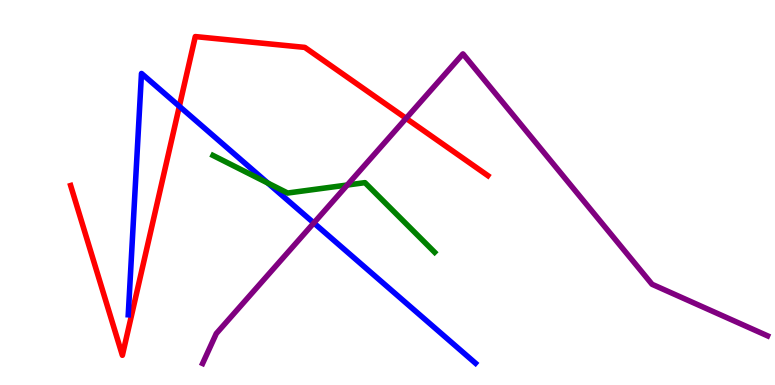[{'lines': ['blue', 'red'], 'intersections': [{'x': 2.31, 'y': 7.24}]}, {'lines': ['green', 'red'], 'intersections': []}, {'lines': ['purple', 'red'], 'intersections': [{'x': 5.24, 'y': 6.93}]}, {'lines': ['blue', 'green'], 'intersections': [{'x': 3.46, 'y': 5.24}]}, {'lines': ['blue', 'purple'], 'intersections': [{'x': 4.05, 'y': 4.21}]}, {'lines': ['green', 'purple'], 'intersections': [{'x': 4.48, 'y': 5.19}]}]